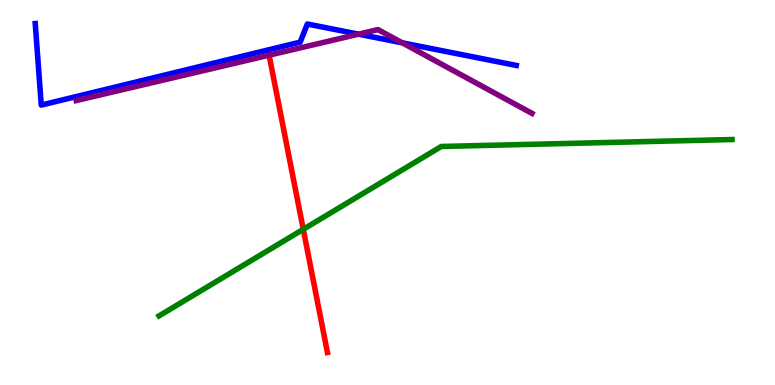[{'lines': ['blue', 'red'], 'intersections': []}, {'lines': ['green', 'red'], 'intersections': [{'x': 3.91, 'y': 4.04}]}, {'lines': ['purple', 'red'], 'intersections': [{'x': 3.47, 'y': 8.57}]}, {'lines': ['blue', 'green'], 'intersections': []}, {'lines': ['blue', 'purple'], 'intersections': [{'x': 4.63, 'y': 9.11}, {'x': 5.19, 'y': 8.89}]}, {'lines': ['green', 'purple'], 'intersections': []}]